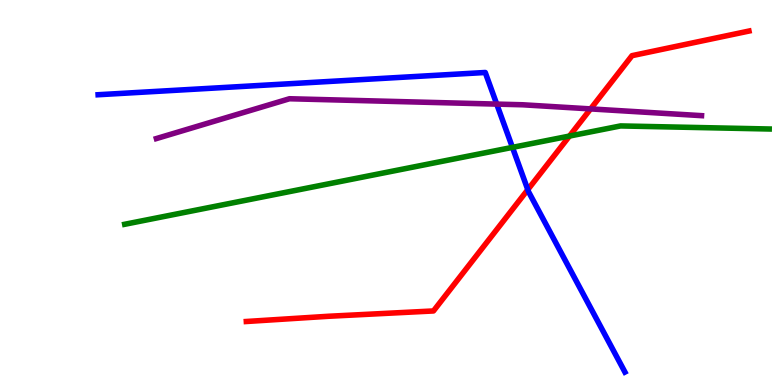[{'lines': ['blue', 'red'], 'intersections': [{'x': 6.81, 'y': 5.07}]}, {'lines': ['green', 'red'], 'intersections': [{'x': 7.35, 'y': 6.47}]}, {'lines': ['purple', 'red'], 'intersections': [{'x': 7.62, 'y': 7.17}]}, {'lines': ['blue', 'green'], 'intersections': [{'x': 6.61, 'y': 6.17}]}, {'lines': ['blue', 'purple'], 'intersections': [{'x': 6.41, 'y': 7.3}]}, {'lines': ['green', 'purple'], 'intersections': []}]